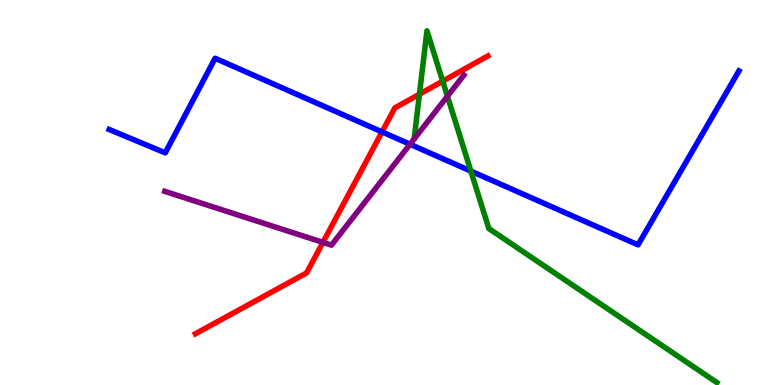[{'lines': ['blue', 'red'], 'intersections': [{'x': 4.93, 'y': 6.57}]}, {'lines': ['green', 'red'], 'intersections': [{'x': 5.41, 'y': 7.55}, {'x': 5.71, 'y': 7.89}]}, {'lines': ['purple', 'red'], 'intersections': [{'x': 4.17, 'y': 3.7}]}, {'lines': ['blue', 'green'], 'intersections': [{'x': 6.08, 'y': 5.56}]}, {'lines': ['blue', 'purple'], 'intersections': [{'x': 5.29, 'y': 6.25}]}, {'lines': ['green', 'purple'], 'intersections': [{'x': 5.77, 'y': 7.5}]}]